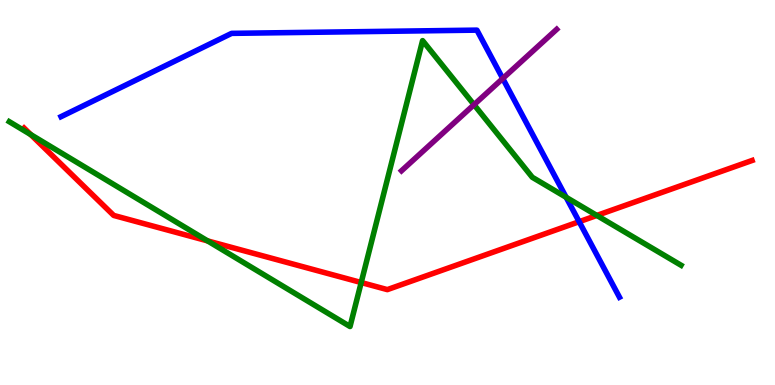[{'lines': ['blue', 'red'], 'intersections': [{'x': 7.47, 'y': 4.24}]}, {'lines': ['green', 'red'], 'intersections': [{'x': 0.397, 'y': 6.5}, {'x': 2.68, 'y': 3.74}, {'x': 4.66, 'y': 2.66}, {'x': 7.7, 'y': 4.4}]}, {'lines': ['purple', 'red'], 'intersections': []}, {'lines': ['blue', 'green'], 'intersections': [{'x': 7.31, 'y': 4.88}]}, {'lines': ['blue', 'purple'], 'intersections': [{'x': 6.49, 'y': 7.96}]}, {'lines': ['green', 'purple'], 'intersections': [{'x': 6.12, 'y': 7.28}]}]